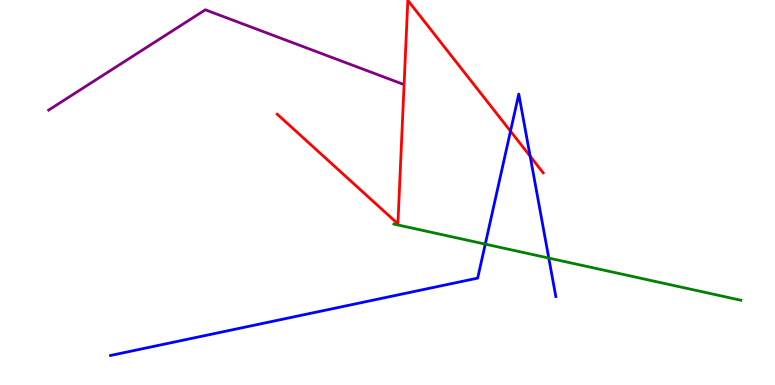[{'lines': ['blue', 'red'], 'intersections': [{'x': 6.59, 'y': 6.59}, {'x': 6.84, 'y': 5.94}]}, {'lines': ['green', 'red'], 'intersections': []}, {'lines': ['purple', 'red'], 'intersections': []}, {'lines': ['blue', 'green'], 'intersections': [{'x': 6.26, 'y': 3.66}, {'x': 7.08, 'y': 3.3}]}, {'lines': ['blue', 'purple'], 'intersections': []}, {'lines': ['green', 'purple'], 'intersections': []}]